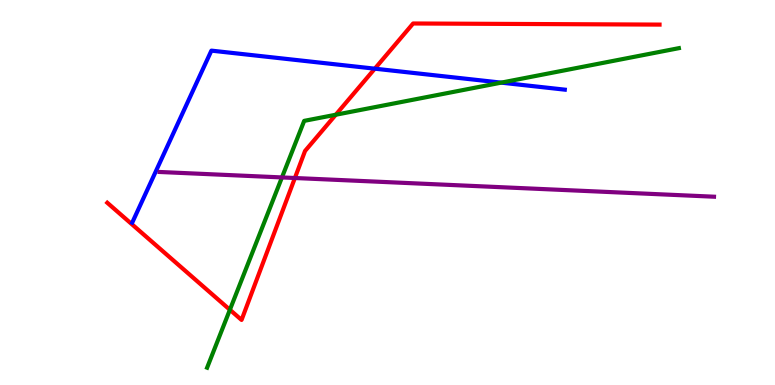[{'lines': ['blue', 'red'], 'intersections': [{'x': 4.84, 'y': 8.22}]}, {'lines': ['green', 'red'], 'intersections': [{'x': 2.97, 'y': 1.95}, {'x': 4.33, 'y': 7.02}]}, {'lines': ['purple', 'red'], 'intersections': [{'x': 3.8, 'y': 5.38}]}, {'lines': ['blue', 'green'], 'intersections': [{'x': 6.47, 'y': 7.85}]}, {'lines': ['blue', 'purple'], 'intersections': []}, {'lines': ['green', 'purple'], 'intersections': [{'x': 3.64, 'y': 5.39}]}]